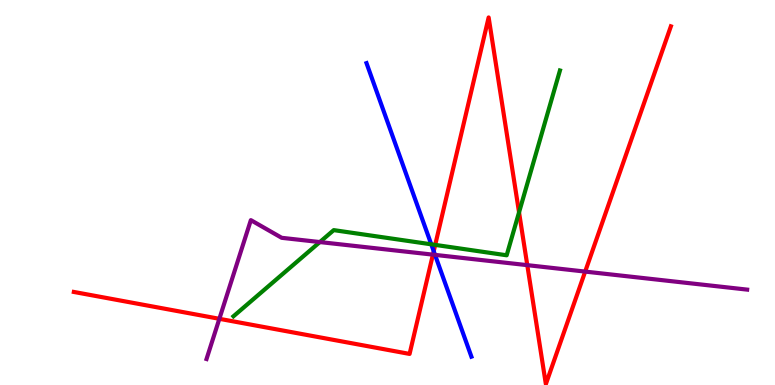[{'lines': ['blue', 'red'], 'intersections': [{'x': 5.6, 'y': 3.48}]}, {'lines': ['green', 'red'], 'intersections': [{'x': 5.62, 'y': 3.64}, {'x': 6.7, 'y': 4.49}]}, {'lines': ['purple', 'red'], 'intersections': [{'x': 2.83, 'y': 1.72}, {'x': 5.59, 'y': 3.39}, {'x': 6.8, 'y': 3.11}, {'x': 7.55, 'y': 2.95}]}, {'lines': ['blue', 'green'], 'intersections': [{'x': 5.56, 'y': 3.65}]}, {'lines': ['blue', 'purple'], 'intersections': [{'x': 5.61, 'y': 3.38}]}, {'lines': ['green', 'purple'], 'intersections': [{'x': 4.13, 'y': 3.71}]}]